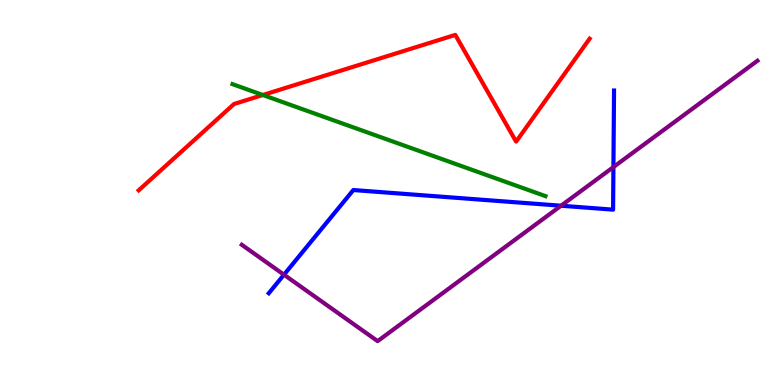[{'lines': ['blue', 'red'], 'intersections': []}, {'lines': ['green', 'red'], 'intersections': [{'x': 3.39, 'y': 7.53}]}, {'lines': ['purple', 'red'], 'intersections': []}, {'lines': ['blue', 'green'], 'intersections': []}, {'lines': ['blue', 'purple'], 'intersections': [{'x': 3.66, 'y': 2.86}, {'x': 7.24, 'y': 4.66}, {'x': 7.92, 'y': 5.66}]}, {'lines': ['green', 'purple'], 'intersections': []}]